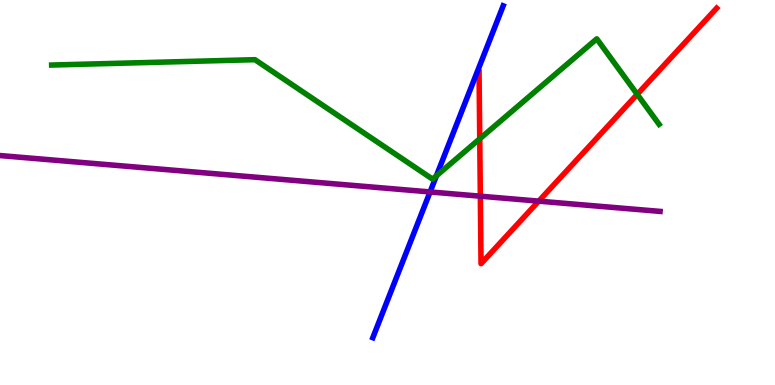[{'lines': ['blue', 'red'], 'intersections': []}, {'lines': ['green', 'red'], 'intersections': [{'x': 6.19, 'y': 6.39}, {'x': 8.22, 'y': 7.55}]}, {'lines': ['purple', 'red'], 'intersections': [{'x': 6.2, 'y': 4.9}, {'x': 6.95, 'y': 4.78}]}, {'lines': ['blue', 'green'], 'intersections': [{'x': 5.63, 'y': 5.43}]}, {'lines': ['blue', 'purple'], 'intersections': [{'x': 5.55, 'y': 5.01}]}, {'lines': ['green', 'purple'], 'intersections': []}]